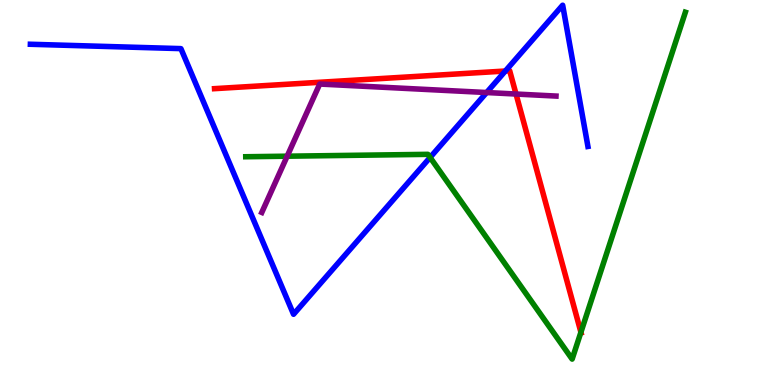[{'lines': ['blue', 'red'], 'intersections': [{'x': 6.52, 'y': 8.16}]}, {'lines': ['green', 'red'], 'intersections': [{'x': 7.5, 'y': 1.37}]}, {'lines': ['purple', 'red'], 'intersections': [{'x': 6.66, 'y': 7.56}]}, {'lines': ['blue', 'green'], 'intersections': [{'x': 5.55, 'y': 5.91}]}, {'lines': ['blue', 'purple'], 'intersections': [{'x': 6.28, 'y': 7.6}]}, {'lines': ['green', 'purple'], 'intersections': [{'x': 3.71, 'y': 5.94}]}]